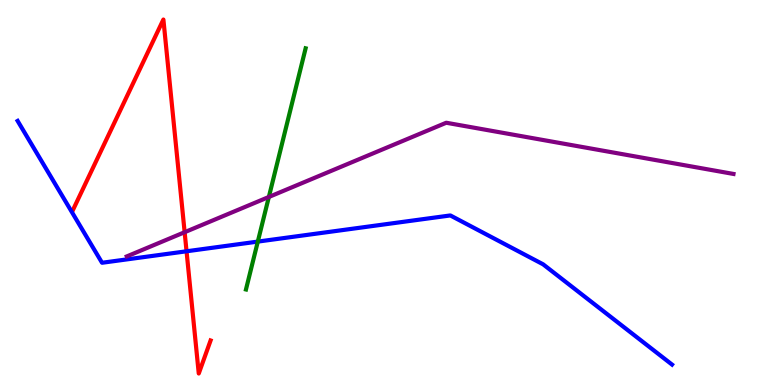[{'lines': ['blue', 'red'], 'intersections': [{'x': 2.41, 'y': 3.47}]}, {'lines': ['green', 'red'], 'intersections': []}, {'lines': ['purple', 'red'], 'intersections': [{'x': 2.38, 'y': 3.97}]}, {'lines': ['blue', 'green'], 'intersections': [{'x': 3.33, 'y': 3.72}]}, {'lines': ['blue', 'purple'], 'intersections': []}, {'lines': ['green', 'purple'], 'intersections': [{'x': 3.47, 'y': 4.88}]}]